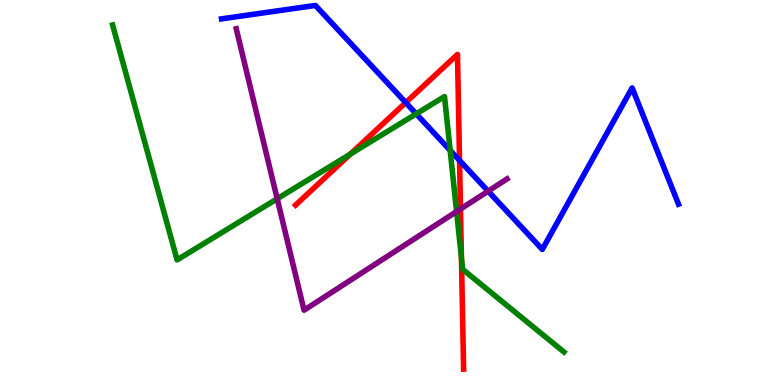[{'lines': ['blue', 'red'], 'intersections': [{'x': 5.24, 'y': 7.34}, {'x': 5.93, 'y': 5.83}]}, {'lines': ['green', 'red'], 'intersections': [{'x': 4.52, 'y': 6.0}, {'x': 5.95, 'y': 3.31}]}, {'lines': ['purple', 'red'], 'intersections': [{'x': 5.94, 'y': 4.57}]}, {'lines': ['blue', 'green'], 'intersections': [{'x': 5.37, 'y': 7.04}, {'x': 5.81, 'y': 6.1}]}, {'lines': ['blue', 'purple'], 'intersections': [{'x': 6.3, 'y': 5.03}]}, {'lines': ['green', 'purple'], 'intersections': [{'x': 3.58, 'y': 4.84}, {'x': 5.89, 'y': 4.51}]}]